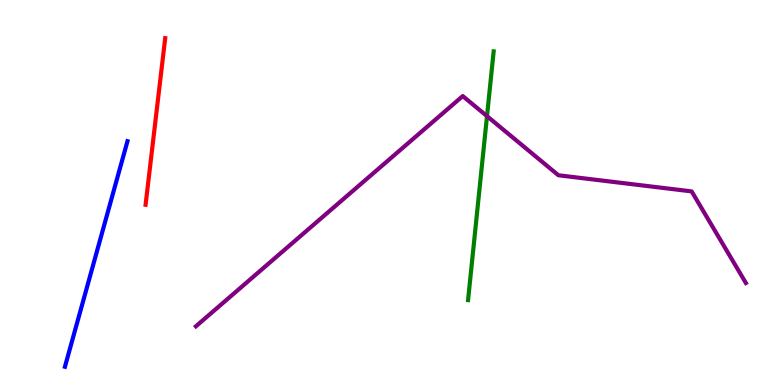[{'lines': ['blue', 'red'], 'intersections': []}, {'lines': ['green', 'red'], 'intersections': []}, {'lines': ['purple', 'red'], 'intersections': []}, {'lines': ['blue', 'green'], 'intersections': []}, {'lines': ['blue', 'purple'], 'intersections': []}, {'lines': ['green', 'purple'], 'intersections': [{'x': 6.28, 'y': 6.98}]}]